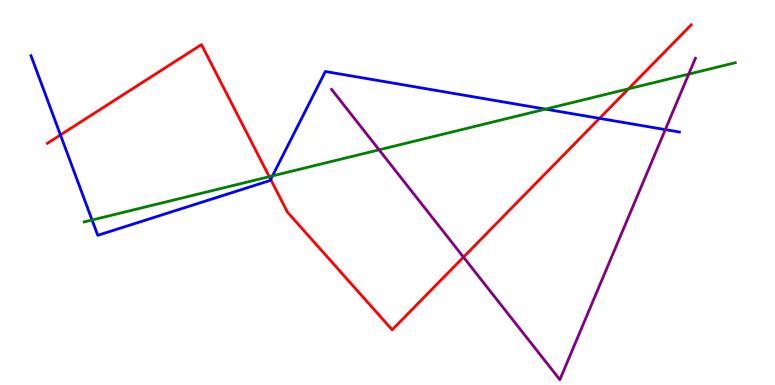[{'lines': ['blue', 'red'], 'intersections': [{'x': 0.78, 'y': 6.49}, {'x': 3.49, 'y': 5.34}, {'x': 7.74, 'y': 6.93}]}, {'lines': ['green', 'red'], 'intersections': [{'x': 3.47, 'y': 5.41}, {'x': 8.11, 'y': 7.69}]}, {'lines': ['purple', 'red'], 'intersections': [{'x': 5.98, 'y': 3.32}]}, {'lines': ['blue', 'green'], 'intersections': [{'x': 1.19, 'y': 4.29}, {'x': 3.52, 'y': 5.43}, {'x': 7.04, 'y': 7.17}]}, {'lines': ['blue', 'purple'], 'intersections': [{'x': 8.58, 'y': 6.63}]}, {'lines': ['green', 'purple'], 'intersections': [{'x': 4.89, 'y': 6.11}, {'x': 8.89, 'y': 8.07}]}]